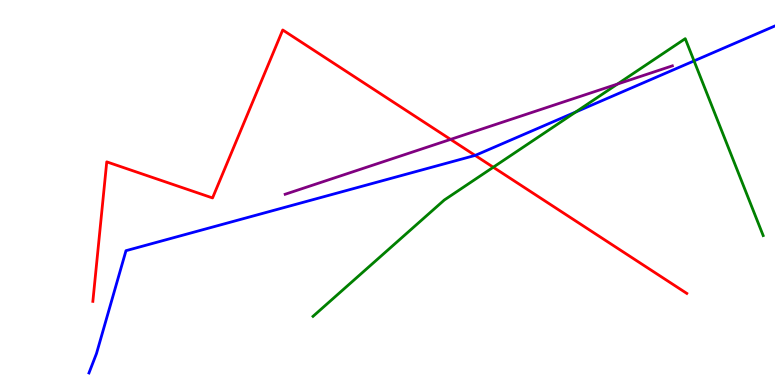[{'lines': ['blue', 'red'], 'intersections': [{'x': 6.13, 'y': 5.96}]}, {'lines': ['green', 'red'], 'intersections': [{'x': 6.36, 'y': 5.66}]}, {'lines': ['purple', 'red'], 'intersections': [{'x': 5.81, 'y': 6.38}]}, {'lines': ['blue', 'green'], 'intersections': [{'x': 7.43, 'y': 7.09}, {'x': 8.96, 'y': 8.42}]}, {'lines': ['blue', 'purple'], 'intersections': []}, {'lines': ['green', 'purple'], 'intersections': [{'x': 7.97, 'y': 7.82}]}]